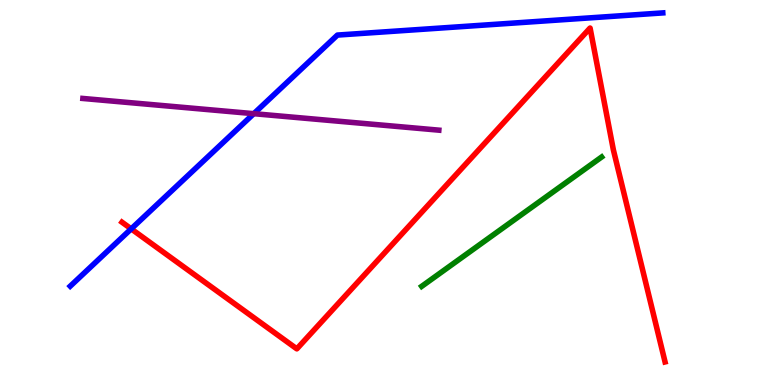[{'lines': ['blue', 'red'], 'intersections': [{'x': 1.69, 'y': 4.06}]}, {'lines': ['green', 'red'], 'intersections': []}, {'lines': ['purple', 'red'], 'intersections': []}, {'lines': ['blue', 'green'], 'intersections': []}, {'lines': ['blue', 'purple'], 'intersections': [{'x': 3.27, 'y': 7.05}]}, {'lines': ['green', 'purple'], 'intersections': []}]